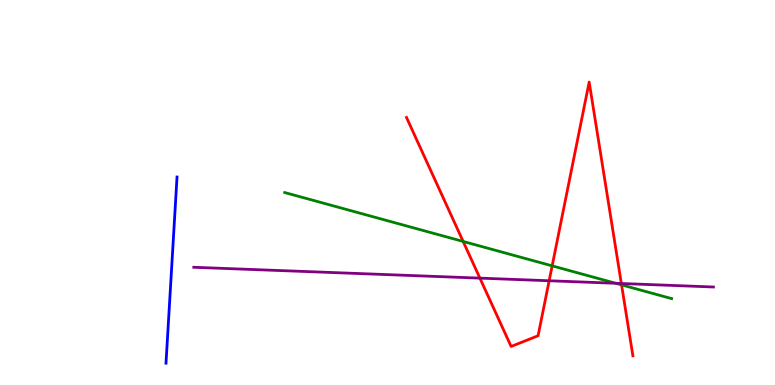[{'lines': ['blue', 'red'], 'intersections': []}, {'lines': ['green', 'red'], 'intersections': [{'x': 5.98, 'y': 3.73}, {'x': 7.12, 'y': 3.09}, {'x': 8.02, 'y': 2.6}]}, {'lines': ['purple', 'red'], 'intersections': [{'x': 6.19, 'y': 2.78}, {'x': 7.09, 'y': 2.71}, {'x': 8.02, 'y': 2.64}]}, {'lines': ['blue', 'green'], 'intersections': []}, {'lines': ['blue', 'purple'], 'intersections': []}, {'lines': ['green', 'purple'], 'intersections': [{'x': 7.95, 'y': 2.64}]}]